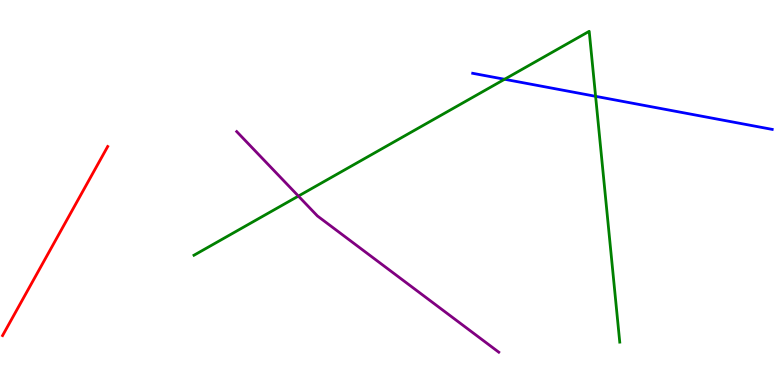[{'lines': ['blue', 'red'], 'intersections': []}, {'lines': ['green', 'red'], 'intersections': []}, {'lines': ['purple', 'red'], 'intersections': []}, {'lines': ['blue', 'green'], 'intersections': [{'x': 6.51, 'y': 7.94}, {'x': 7.69, 'y': 7.5}]}, {'lines': ['blue', 'purple'], 'intersections': []}, {'lines': ['green', 'purple'], 'intersections': [{'x': 3.85, 'y': 4.91}]}]